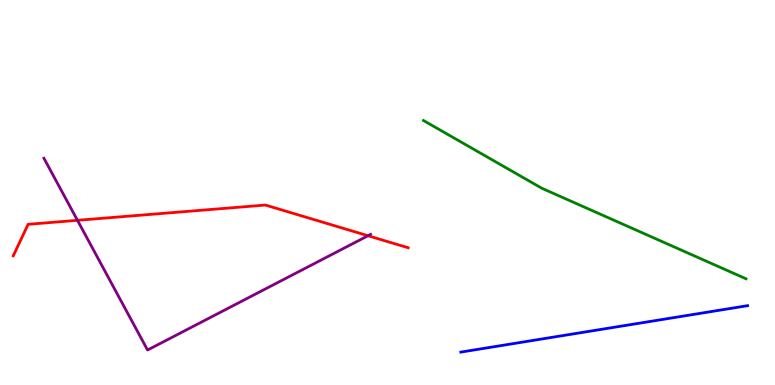[{'lines': ['blue', 'red'], 'intersections': []}, {'lines': ['green', 'red'], 'intersections': []}, {'lines': ['purple', 'red'], 'intersections': [{'x': 1.0, 'y': 4.28}, {'x': 4.75, 'y': 3.88}]}, {'lines': ['blue', 'green'], 'intersections': []}, {'lines': ['blue', 'purple'], 'intersections': []}, {'lines': ['green', 'purple'], 'intersections': []}]